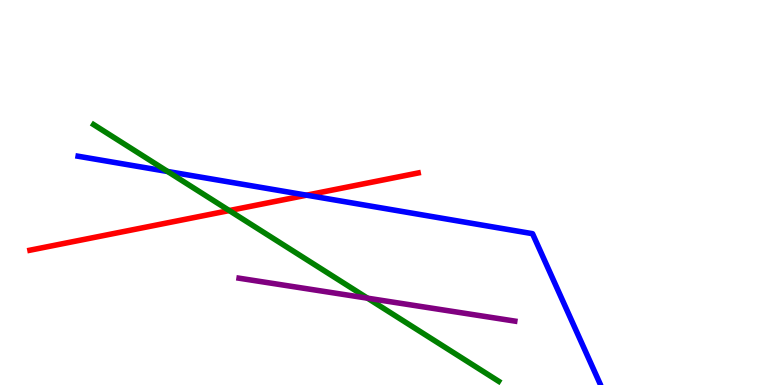[{'lines': ['blue', 'red'], 'intersections': [{'x': 3.96, 'y': 4.93}]}, {'lines': ['green', 'red'], 'intersections': [{'x': 2.96, 'y': 4.53}]}, {'lines': ['purple', 'red'], 'intersections': []}, {'lines': ['blue', 'green'], 'intersections': [{'x': 2.16, 'y': 5.55}]}, {'lines': ['blue', 'purple'], 'intersections': []}, {'lines': ['green', 'purple'], 'intersections': [{'x': 4.74, 'y': 2.25}]}]